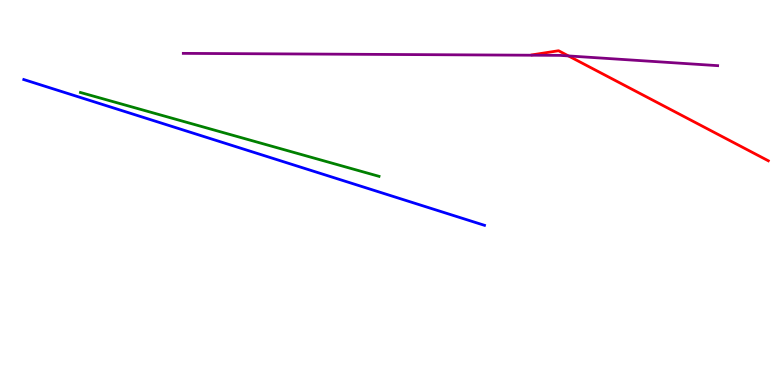[{'lines': ['blue', 'red'], 'intersections': []}, {'lines': ['green', 'red'], 'intersections': []}, {'lines': ['purple', 'red'], 'intersections': [{'x': 7.33, 'y': 8.55}]}, {'lines': ['blue', 'green'], 'intersections': []}, {'lines': ['blue', 'purple'], 'intersections': []}, {'lines': ['green', 'purple'], 'intersections': []}]